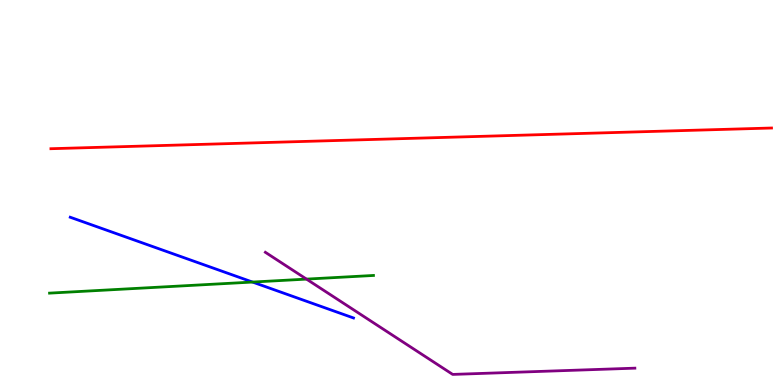[{'lines': ['blue', 'red'], 'intersections': []}, {'lines': ['green', 'red'], 'intersections': []}, {'lines': ['purple', 'red'], 'intersections': []}, {'lines': ['blue', 'green'], 'intersections': [{'x': 3.26, 'y': 2.67}]}, {'lines': ['blue', 'purple'], 'intersections': []}, {'lines': ['green', 'purple'], 'intersections': [{'x': 3.95, 'y': 2.75}]}]